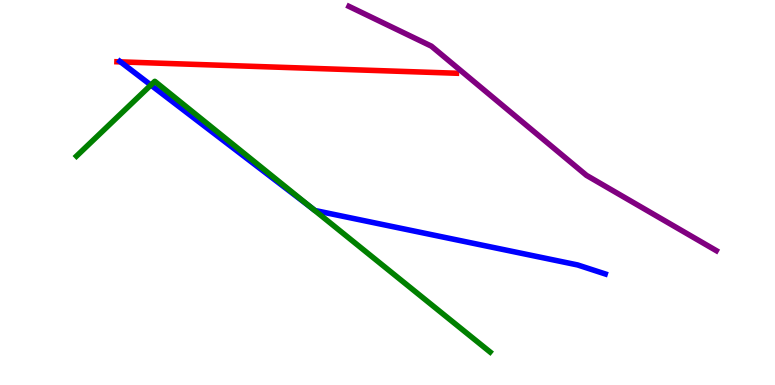[{'lines': ['blue', 'red'], 'intersections': [{'x': 1.56, 'y': 8.39}]}, {'lines': ['green', 'red'], 'intersections': []}, {'lines': ['purple', 'red'], 'intersections': []}, {'lines': ['blue', 'green'], 'intersections': [{'x': 1.95, 'y': 7.79}, {'x': 4.03, 'y': 4.59}]}, {'lines': ['blue', 'purple'], 'intersections': []}, {'lines': ['green', 'purple'], 'intersections': []}]